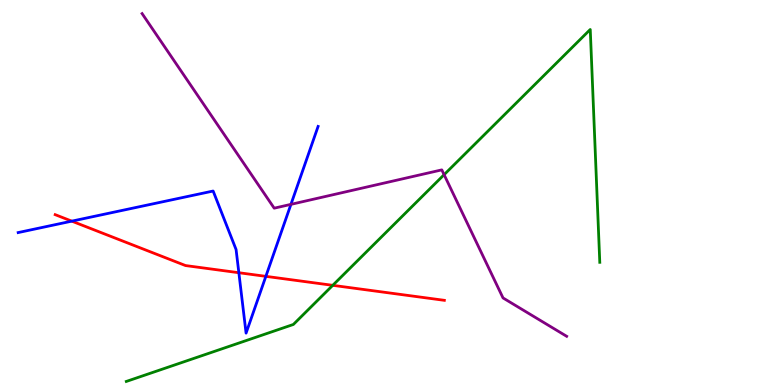[{'lines': ['blue', 'red'], 'intersections': [{'x': 0.926, 'y': 4.26}, {'x': 3.08, 'y': 2.92}, {'x': 3.43, 'y': 2.82}]}, {'lines': ['green', 'red'], 'intersections': [{'x': 4.29, 'y': 2.59}]}, {'lines': ['purple', 'red'], 'intersections': []}, {'lines': ['blue', 'green'], 'intersections': []}, {'lines': ['blue', 'purple'], 'intersections': [{'x': 3.75, 'y': 4.69}]}, {'lines': ['green', 'purple'], 'intersections': [{'x': 5.73, 'y': 5.46}]}]